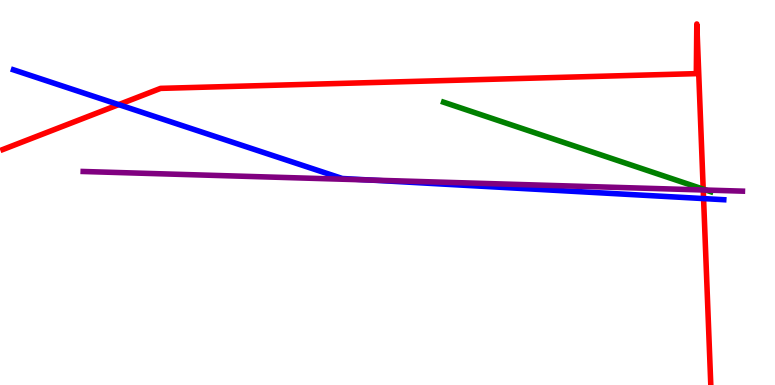[{'lines': ['blue', 'red'], 'intersections': [{'x': 1.53, 'y': 7.28}, {'x': 9.08, 'y': 4.84}]}, {'lines': ['green', 'red'], 'intersections': [{'x': 9.07, 'y': 5.09}]}, {'lines': ['purple', 'red'], 'intersections': [{'x': 9.07, 'y': 5.07}]}, {'lines': ['blue', 'green'], 'intersections': []}, {'lines': ['blue', 'purple'], 'intersections': [{'x': 4.78, 'y': 5.32}]}, {'lines': ['green', 'purple'], 'intersections': [{'x': 9.11, 'y': 5.06}]}]